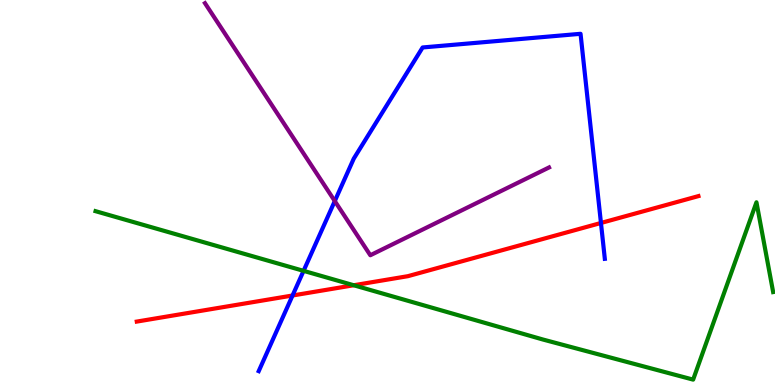[{'lines': ['blue', 'red'], 'intersections': [{'x': 3.77, 'y': 2.32}, {'x': 7.75, 'y': 4.21}]}, {'lines': ['green', 'red'], 'intersections': [{'x': 4.56, 'y': 2.59}]}, {'lines': ['purple', 'red'], 'intersections': []}, {'lines': ['blue', 'green'], 'intersections': [{'x': 3.92, 'y': 2.96}]}, {'lines': ['blue', 'purple'], 'intersections': [{'x': 4.32, 'y': 4.78}]}, {'lines': ['green', 'purple'], 'intersections': []}]